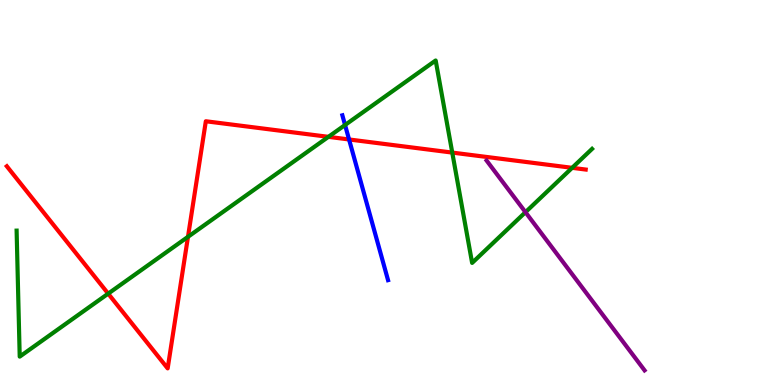[{'lines': ['blue', 'red'], 'intersections': [{'x': 4.5, 'y': 6.38}]}, {'lines': ['green', 'red'], 'intersections': [{'x': 1.4, 'y': 2.37}, {'x': 2.43, 'y': 3.85}, {'x': 4.24, 'y': 6.45}, {'x': 5.84, 'y': 6.04}, {'x': 7.38, 'y': 5.64}]}, {'lines': ['purple', 'red'], 'intersections': []}, {'lines': ['blue', 'green'], 'intersections': [{'x': 4.45, 'y': 6.75}]}, {'lines': ['blue', 'purple'], 'intersections': []}, {'lines': ['green', 'purple'], 'intersections': [{'x': 6.78, 'y': 4.49}]}]